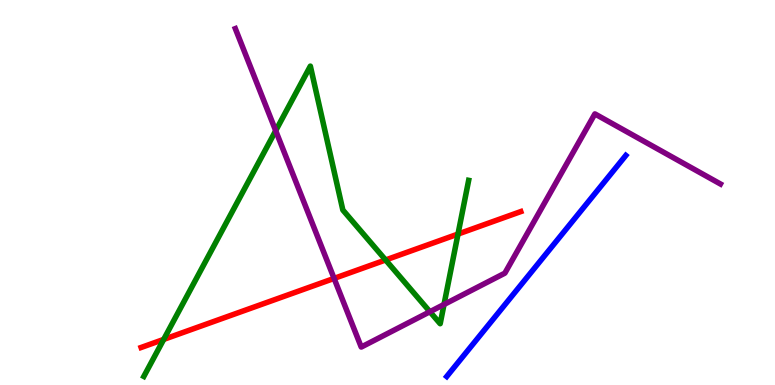[{'lines': ['blue', 'red'], 'intersections': []}, {'lines': ['green', 'red'], 'intersections': [{'x': 2.11, 'y': 1.18}, {'x': 4.98, 'y': 3.25}, {'x': 5.91, 'y': 3.92}]}, {'lines': ['purple', 'red'], 'intersections': [{'x': 4.31, 'y': 2.77}]}, {'lines': ['blue', 'green'], 'intersections': []}, {'lines': ['blue', 'purple'], 'intersections': []}, {'lines': ['green', 'purple'], 'intersections': [{'x': 3.56, 'y': 6.61}, {'x': 5.55, 'y': 1.9}, {'x': 5.73, 'y': 2.09}]}]